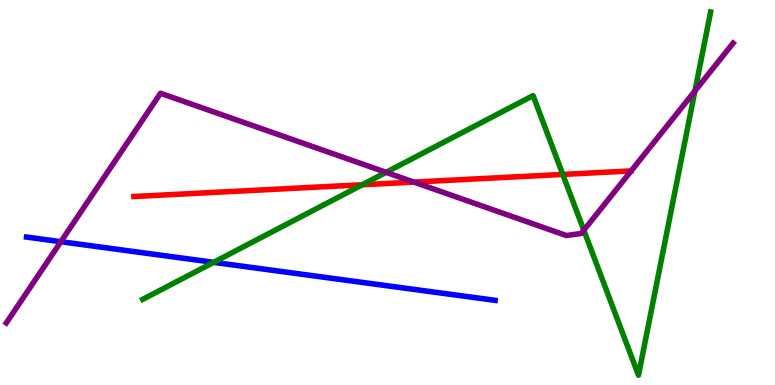[{'lines': ['blue', 'red'], 'intersections': []}, {'lines': ['green', 'red'], 'intersections': [{'x': 4.67, 'y': 5.2}, {'x': 7.26, 'y': 5.47}]}, {'lines': ['purple', 'red'], 'intersections': [{'x': 5.34, 'y': 5.27}]}, {'lines': ['blue', 'green'], 'intersections': [{'x': 2.76, 'y': 3.19}]}, {'lines': ['blue', 'purple'], 'intersections': [{'x': 0.785, 'y': 3.72}]}, {'lines': ['green', 'purple'], 'intersections': [{'x': 4.98, 'y': 5.52}, {'x': 7.53, 'y': 4.02}, {'x': 8.97, 'y': 7.64}]}]